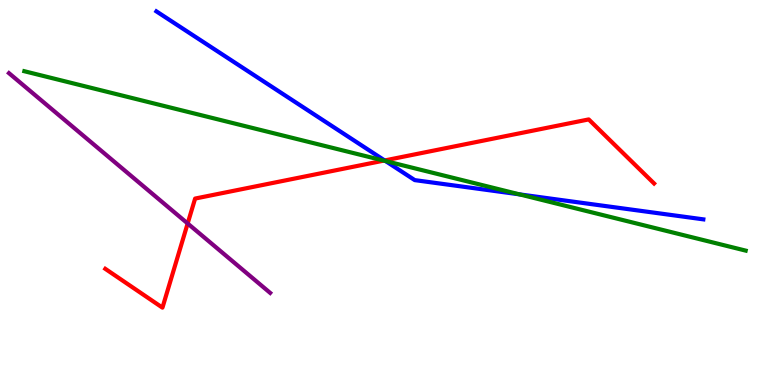[{'lines': ['blue', 'red'], 'intersections': [{'x': 4.96, 'y': 5.83}]}, {'lines': ['green', 'red'], 'intersections': [{'x': 4.95, 'y': 5.83}]}, {'lines': ['purple', 'red'], 'intersections': [{'x': 2.42, 'y': 4.2}]}, {'lines': ['blue', 'green'], 'intersections': [{'x': 4.98, 'y': 5.82}, {'x': 6.7, 'y': 4.95}]}, {'lines': ['blue', 'purple'], 'intersections': []}, {'lines': ['green', 'purple'], 'intersections': []}]